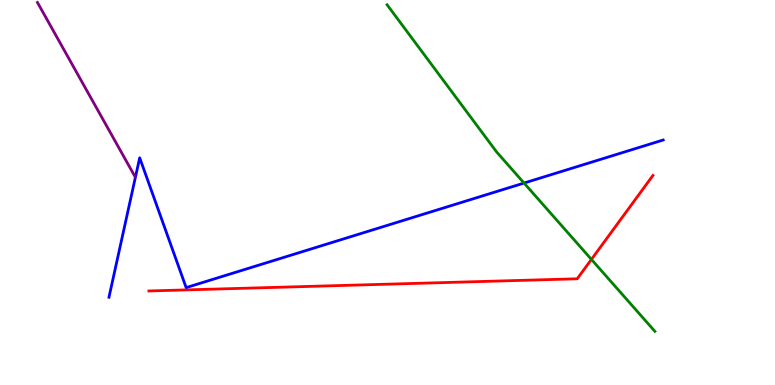[{'lines': ['blue', 'red'], 'intersections': []}, {'lines': ['green', 'red'], 'intersections': [{'x': 7.63, 'y': 3.26}]}, {'lines': ['purple', 'red'], 'intersections': []}, {'lines': ['blue', 'green'], 'intersections': [{'x': 6.76, 'y': 5.25}]}, {'lines': ['blue', 'purple'], 'intersections': []}, {'lines': ['green', 'purple'], 'intersections': []}]